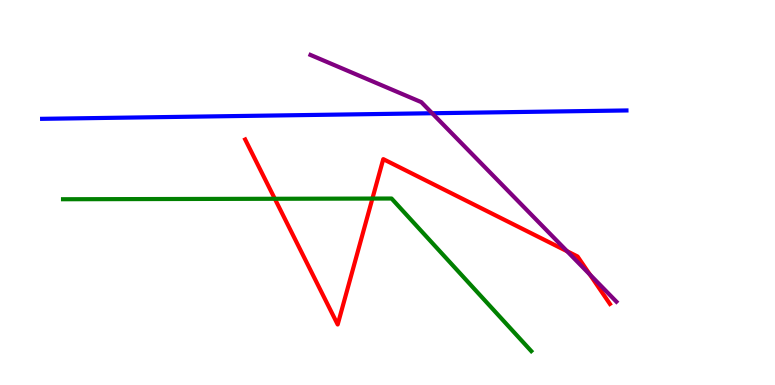[{'lines': ['blue', 'red'], 'intersections': []}, {'lines': ['green', 'red'], 'intersections': [{'x': 3.55, 'y': 4.84}, {'x': 4.81, 'y': 4.84}]}, {'lines': ['purple', 'red'], 'intersections': [{'x': 7.32, 'y': 3.47}, {'x': 7.61, 'y': 2.87}]}, {'lines': ['blue', 'green'], 'intersections': []}, {'lines': ['blue', 'purple'], 'intersections': [{'x': 5.58, 'y': 7.06}]}, {'lines': ['green', 'purple'], 'intersections': []}]